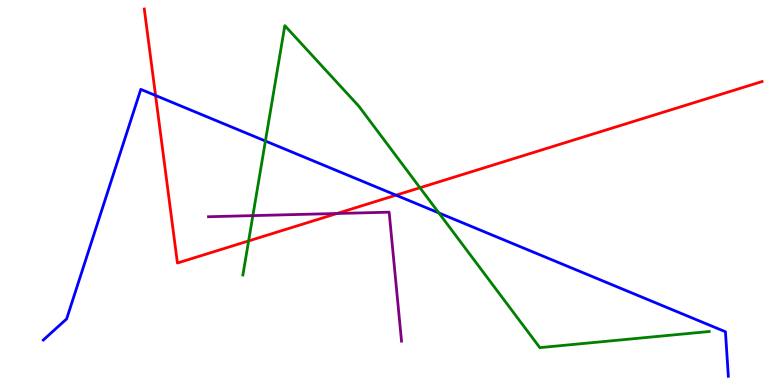[{'lines': ['blue', 'red'], 'intersections': [{'x': 2.01, 'y': 7.52}, {'x': 5.11, 'y': 4.93}]}, {'lines': ['green', 'red'], 'intersections': [{'x': 3.21, 'y': 3.74}, {'x': 5.42, 'y': 5.12}]}, {'lines': ['purple', 'red'], 'intersections': [{'x': 4.35, 'y': 4.45}]}, {'lines': ['blue', 'green'], 'intersections': [{'x': 3.42, 'y': 6.34}, {'x': 5.66, 'y': 4.47}]}, {'lines': ['blue', 'purple'], 'intersections': []}, {'lines': ['green', 'purple'], 'intersections': [{'x': 3.26, 'y': 4.4}]}]